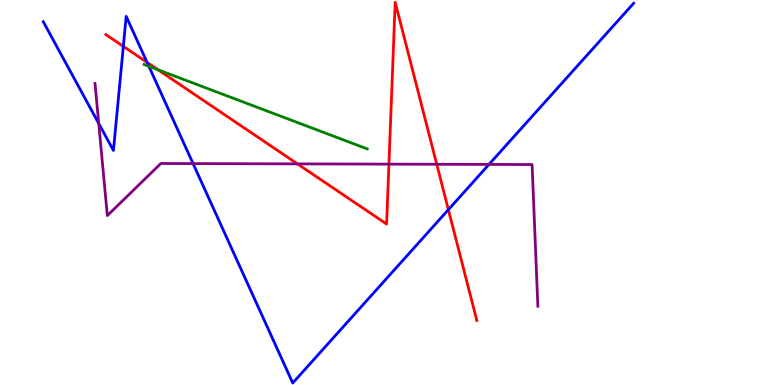[{'lines': ['blue', 'red'], 'intersections': [{'x': 1.59, 'y': 8.8}, {'x': 1.9, 'y': 8.38}, {'x': 5.79, 'y': 4.55}]}, {'lines': ['green', 'red'], 'intersections': [{'x': 2.04, 'y': 8.19}]}, {'lines': ['purple', 'red'], 'intersections': [{'x': 3.84, 'y': 5.74}, {'x': 5.02, 'y': 5.74}, {'x': 5.64, 'y': 5.73}]}, {'lines': ['blue', 'green'], 'intersections': [{'x': 1.92, 'y': 8.28}]}, {'lines': ['blue', 'purple'], 'intersections': [{'x': 1.27, 'y': 6.79}, {'x': 2.49, 'y': 5.75}, {'x': 6.31, 'y': 5.73}]}, {'lines': ['green', 'purple'], 'intersections': []}]